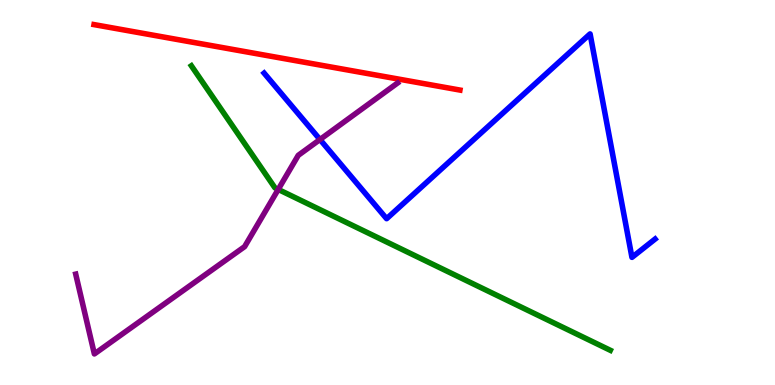[{'lines': ['blue', 'red'], 'intersections': []}, {'lines': ['green', 'red'], 'intersections': []}, {'lines': ['purple', 'red'], 'intersections': []}, {'lines': ['blue', 'green'], 'intersections': []}, {'lines': ['blue', 'purple'], 'intersections': [{'x': 4.13, 'y': 6.38}]}, {'lines': ['green', 'purple'], 'intersections': [{'x': 3.59, 'y': 5.08}]}]